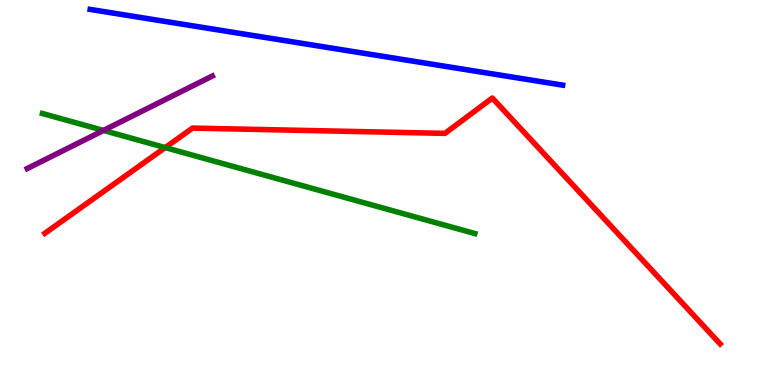[{'lines': ['blue', 'red'], 'intersections': []}, {'lines': ['green', 'red'], 'intersections': [{'x': 2.13, 'y': 6.17}]}, {'lines': ['purple', 'red'], 'intersections': []}, {'lines': ['blue', 'green'], 'intersections': []}, {'lines': ['blue', 'purple'], 'intersections': []}, {'lines': ['green', 'purple'], 'intersections': [{'x': 1.34, 'y': 6.61}]}]